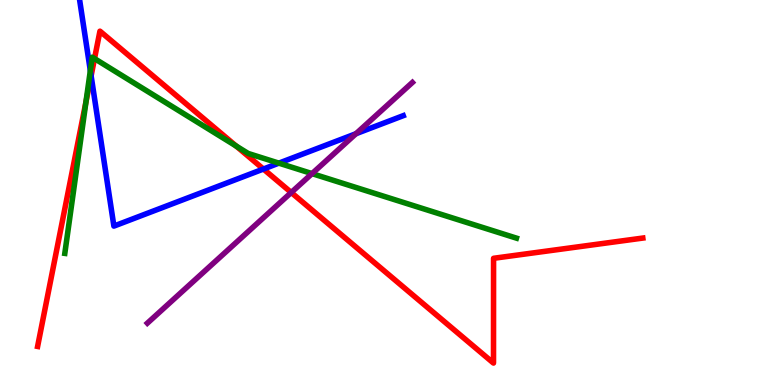[{'lines': ['blue', 'red'], 'intersections': [{'x': 1.18, 'y': 8.03}, {'x': 3.4, 'y': 5.61}]}, {'lines': ['green', 'red'], 'intersections': [{'x': 1.11, 'y': 7.36}, {'x': 1.22, 'y': 8.48}, {'x': 3.05, 'y': 6.21}]}, {'lines': ['purple', 'red'], 'intersections': [{'x': 3.76, 'y': 5.0}]}, {'lines': ['blue', 'green'], 'intersections': [{'x': 1.17, 'y': 8.17}, {'x': 3.6, 'y': 5.76}]}, {'lines': ['blue', 'purple'], 'intersections': [{'x': 4.59, 'y': 6.53}]}, {'lines': ['green', 'purple'], 'intersections': [{'x': 4.03, 'y': 5.49}]}]